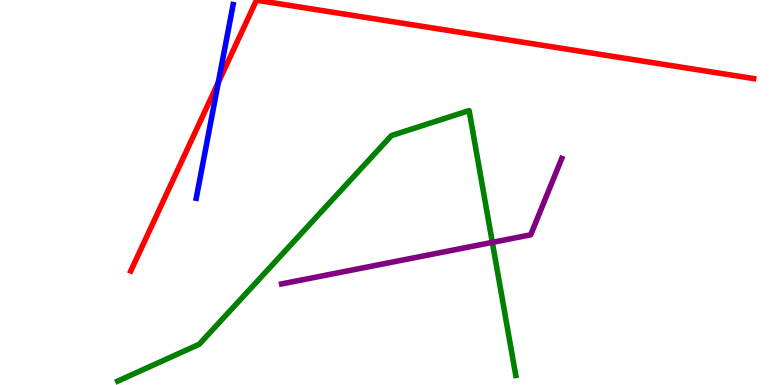[{'lines': ['blue', 'red'], 'intersections': [{'x': 2.82, 'y': 7.86}]}, {'lines': ['green', 'red'], 'intersections': []}, {'lines': ['purple', 'red'], 'intersections': []}, {'lines': ['blue', 'green'], 'intersections': []}, {'lines': ['blue', 'purple'], 'intersections': []}, {'lines': ['green', 'purple'], 'intersections': [{'x': 6.35, 'y': 3.7}]}]